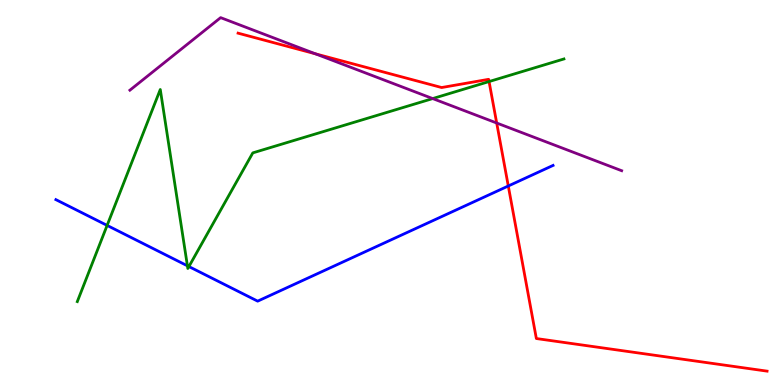[{'lines': ['blue', 'red'], 'intersections': [{'x': 6.56, 'y': 5.17}]}, {'lines': ['green', 'red'], 'intersections': [{'x': 6.31, 'y': 7.88}]}, {'lines': ['purple', 'red'], 'intersections': [{'x': 4.07, 'y': 8.6}, {'x': 6.41, 'y': 6.8}]}, {'lines': ['blue', 'green'], 'intersections': [{'x': 1.38, 'y': 4.15}, {'x': 2.42, 'y': 3.1}, {'x': 2.44, 'y': 3.08}]}, {'lines': ['blue', 'purple'], 'intersections': []}, {'lines': ['green', 'purple'], 'intersections': [{'x': 5.58, 'y': 7.44}]}]